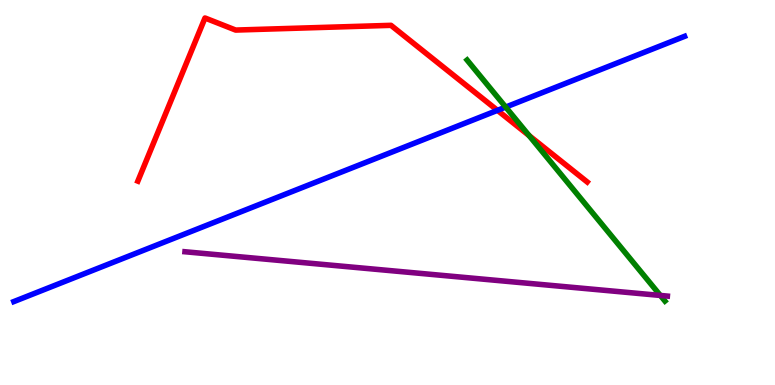[{'lines': ['blue', 'red'], 'intersections': [{'x': 6.42, 'y': 7.13}]}, {'lines': ['green', 'red'], 'intersections': [{'x': 6.83, 'y': 6.48}]}, {'lines': ['purple', 'red'], 'intersections': []}, {'lines': ['blue', 'green'], 'intersections': [{'x': 6.53, 'y': 7.22}]}, {'lines': ['blue', 'purple'], 'intersections': []}, {'lines': ['green', 'purple'], 'intersections': [{'x': 8.52, 'y': 2.33}]}]